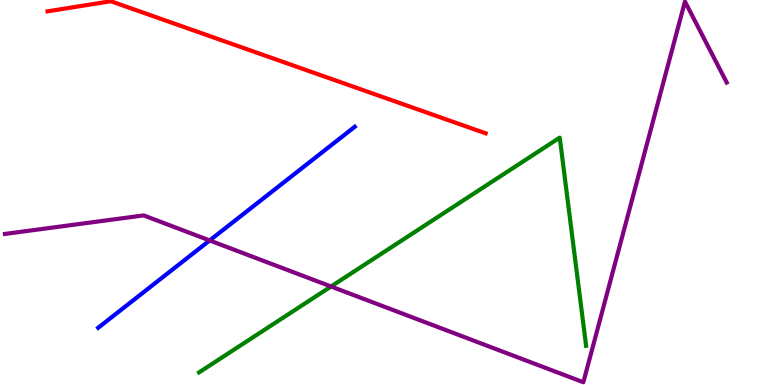[{'lines': ['blue', 'red'], 'intersections': []}, {'lines': ['green', 'red'], 'intersections': []}, {'lines': ['purple', 'red'], 'intersections': []}, {'lines': ['blue', 'green'], 'intersections': []}, {'lines': ['blue', 'purple'], 'intersections': [{'x': 2.71, 'y': 3.75}]}, {'lines': ['green', 'purple'], 'intersections': [{'x': 4.27, 'y': 2.56}]}]